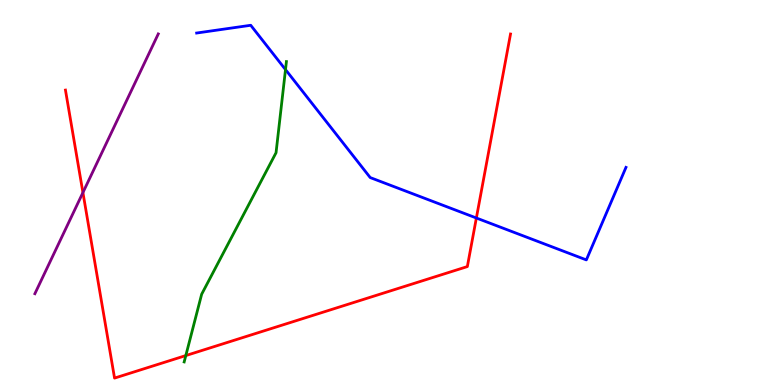[{'lines': ['blue', 'red'], 'intersections': [{'x': 6.15, 'y': 4.34}]}, {'lines': ['green', 'red'], 'intersections': [{'x': 2.4, 'y': 0.765}]}, {'lines': ['purple', 'red'], 'intersections': [{'x': 1.07, 'y': 5.0}]}, {'lines': ['blue', 'green'], 'intersections': [{'x': 3.68, 'y': 8.19}]}, {'lines': ['blue', 'purple'], 'intersections': []}, {'lines': ['green', 'purple'], 'intersections': []}]